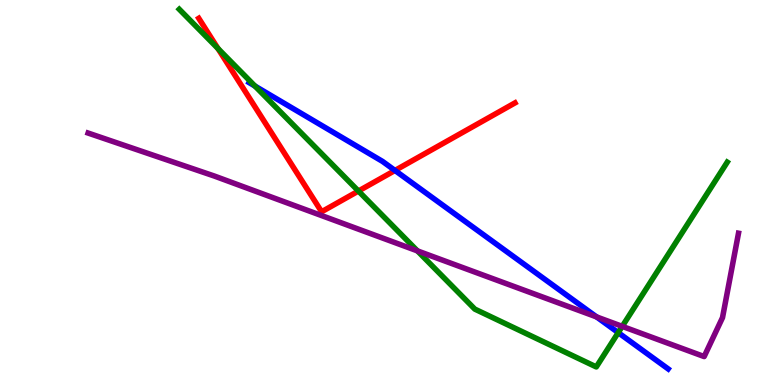[{'lines': ['blue', 'red'], 'intersections': [{'x': 5.1, 'y': 5.57}]}, {'lines': ['green', 'red'], 'intersections': [{'x': 2.81, 'y': 8.74}, {'x': 4.62, 'y': 5.04}]}, {'lines': ['purple', 'red'], 'intersections': []}, {'lines': ['blue', 'green'], 'intersections': [{'x': 3.29, 'y': 7.76}, {'x': 7.98, 'y': 1.36}]}, {'lines': ['blue', 'purple'], 'intersections': [{'x': 7.7, 'y': 1.77}]}, {'lines': ['green', 'purple'], 'intersections': [{'x': 5.39, 'y': 3.48}, {'x': 8.03, 'y': 1.52}]}]